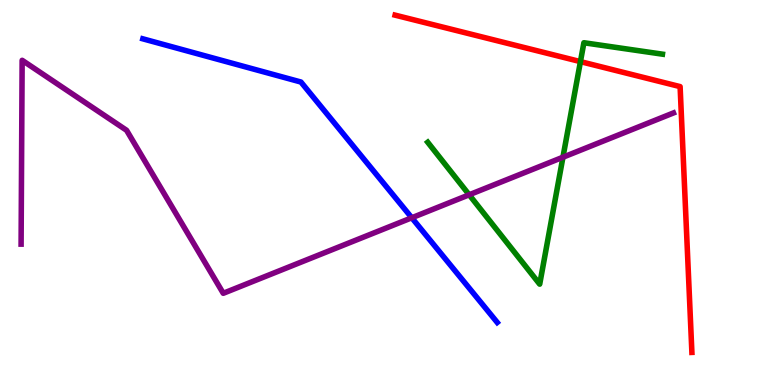[{'lines': ['blue', 'red'], 'intersections': []}, {'lines': ['green', 'red'], 'intersections': [{'x': 7.49, 'y': 8.4}]}, {'lines': ['purple', 'red'], 'intersections': []}, {'lines': ['blue', 'green'], 'intersections': []}, {'lines': ['blue', 'purple'], 'intersections': [{'x': 5.31, 'y': 4.34}]}, {'lines': ['green', 'purple'], 'intersections': [{'x': 6.05, 'y': 4.94}, {'x': 7.26, 'y': 5.92}]}]